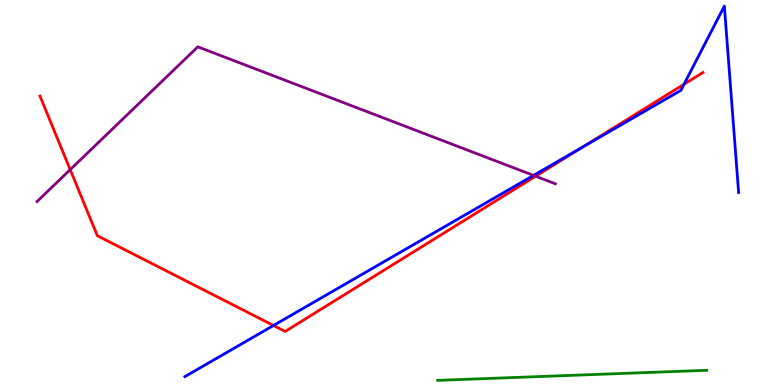[{'lines': ['blue', 'red'], 'intersections': [{'x': 3.53, 'y': 1.55}, {'x': 7.52, 'y': 6.18}, {'x': 8.83, 'y': 7.81}]}, {'lines': ['green', 'red'], 'intersections': []}, {'lines': ['purple', 'red'], 'intersections': [{'x': 0.906, 'y': 5.59}, {'x': 6.91, 'y': 5.42}]}, {'lines': ['blue', 'green'], 'intersections': []}, {'lines': ['blue', 'purple'], 'intersections': [{'x': 6.88, 'y': 5.44}]}, {'lines': ['green', 'purple'], 'intersections': []}]